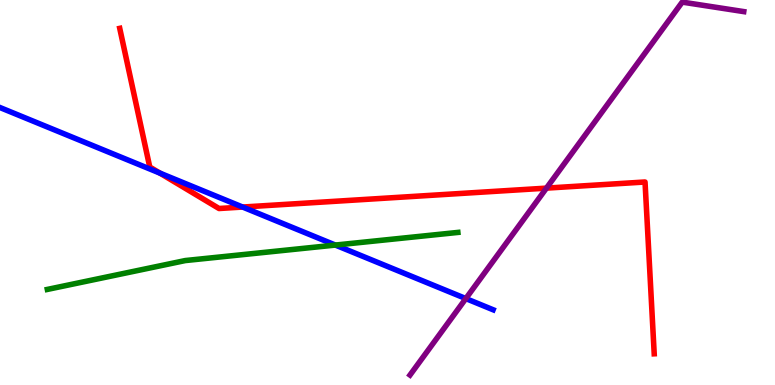[{'lines': ['blue', 'red'], 'intersections': [{'x': 2.06, 'y': 5.5}, {'x': 3.13, 'y': 4.62}]}, {'lines': ['green', 'red'], 'intersections': []}, {'lines': ['purple', 'red'], 'intersections': [{'x': 7.05, 'y': 5.11}]}, {'lines': ['blue', 'green'], 'intersections': [{'x': 4.33, 'y': 3.63}]}, {'lines': ['blue', 'purple'], 'intersections': [{'x': 6.01, 'y': 2.25}]}, {'lines': ['green', 'purple'], 'intersections': []}]